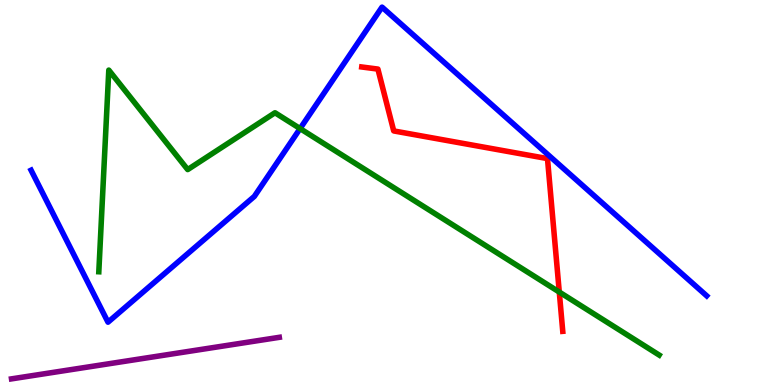[{'lines': ['blue', 'red'], 'intersections': []}, {'lines': ['green', 'red'], 'intersections': [{'x': 7.22, 'y': 2.41}]}, {'lines': ['purple', 'red'], 'intersections': []}, {'lines': ['blue', 'green'], 'intersections': [{'x': 3.87, 'y': 6.66}]}, {'lines': ['blue', 'purple'], 'intersections': []}, {'lines': ['green', 'purple'], 'intersections': []}]